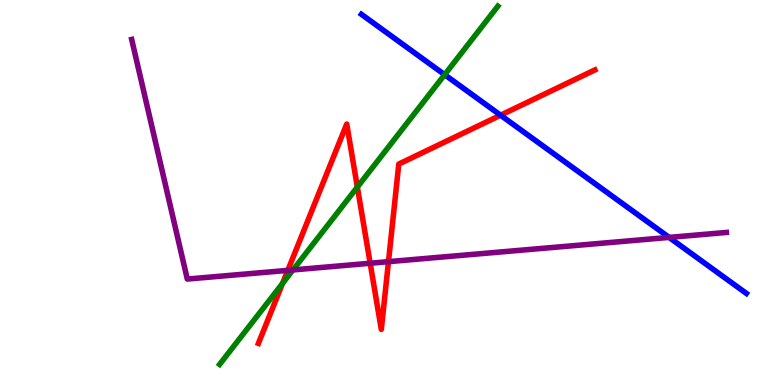[{'lines': ['blue', 'red'], 'intersections': [{'x': 6.46, 'y': 7.01}]}, {'lines': ['green', 'red'], 'intersections': [{'x': 3.65, 'y': 2.64}, {'x': 4.61, 'y': 5.14}]}, {'lines': ['purple', 'red'], 'intersections': [{'x': 3.71, 'y': 2.98}, {'x': 4.78, 'y': 3.16}, {'x': 5.01, 'y': 3.2}]}, {'lines': ['blue', 'green'], 'intersections': [{'x': 5.74, 'y': 8.06}]}, {'lines': ['blue', 'purple'], 'intersections': [{'x': 8.63, 'y': 3.83}]}, {'lines': ['green', 'purple'], 'intersections': [{'x': 3.78, 'y': 2.99}]}]